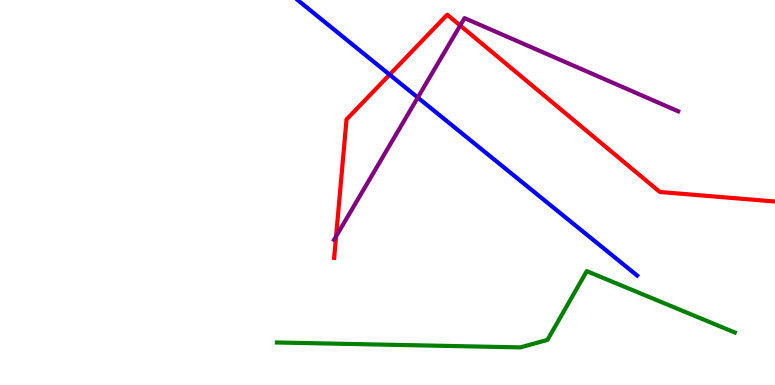[{'lines': ['blue', 'red'], 'intersections': [{'x': 5.03, 'y': 8.06}]}, {'lines': ['green', 'red'], 'intersections': []}, {'lines': ['purple', 'red'], 'intersections': [{'x': 4.34, 'y': 3.86}, {'x': 5.94, 'y': 9.34}]}, {'lines': ['blue', 'green'], 'intersections': []}, {'lines': ['blue', 'purple'], 'intersections': [{'x': 5.39, 'y': 7.47}]}, {'lines': ['green', 'purple'], 'intersections': []}]